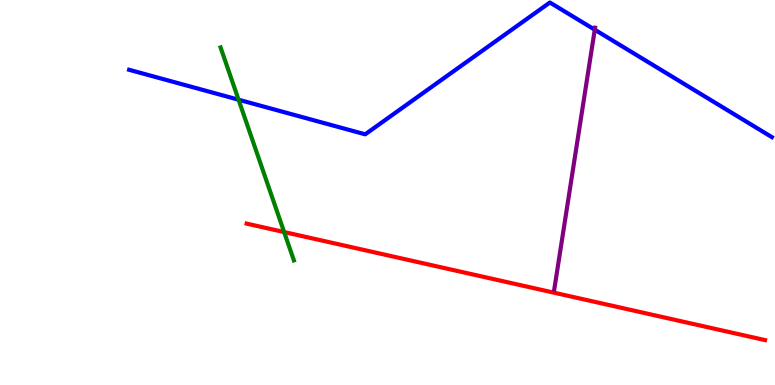[{'lines': ['blue', 'red'], 'intersections': []}, {'lines': ['green', 'red'], 'intersections': [{'x': 3.67, 'y': 3.97}]}, {'lines': ['purple', 'red'], 'intersections': []}, {'lines': ['blue', 'green'], 'intersections': [{'x': 3.08, 'y': 7.41}]}, {'lines': ['blue', 'purple'], 'intersections': [{'x': 7.67, 'y': 9.23}]}, {'lines': ['green', 'purple'], 'intersections': []}]